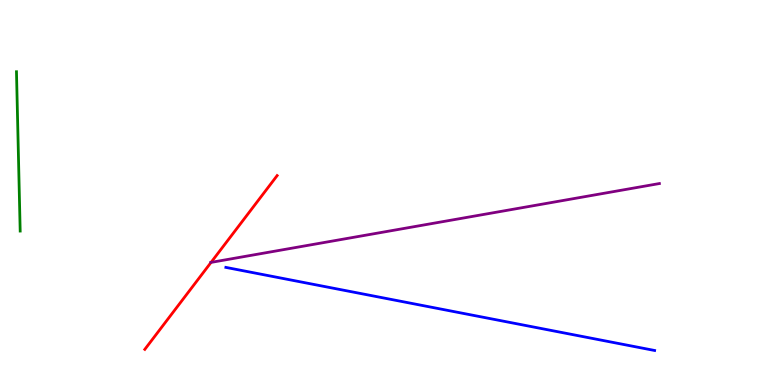[{'lines': ['blue', 'red'], 'intersections': []}, {'lines': ['green', 'red'], 'intersections': []}, {'lines': ['purple', 'red'], 'intersections': [{'x': 2.72, 'y': 3.18}]}, {'lines': ['blue', 'green'], 'intersections': []}, {'lines': ['blue', 'purple'], 'intersections': []}, {'lines': ['green', 'purple'], 'intersections': []}]